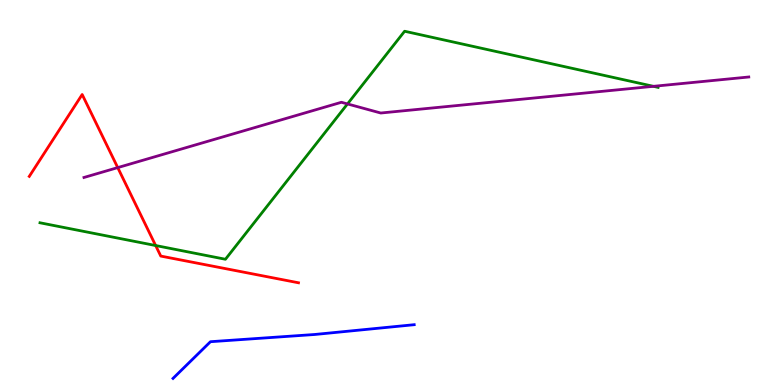[{'lines': ['blue', 'red'], 'intersections': []}, {'lines': ['green', 'red'], 'intersections': [{'x': 2.01, 'y': 3.62}]}, {'lines': ['purple', 'red'], 'intersections': [{'x': 1.52, 'y': 5.65}]}, {'lines': ['blue', 'green'], 'intersections': []}, {'lines': ['blue', 'purple'], 'intersections': []}, {'lines': ['green', 'purple'], 'intersections': [{'x': 4.48, 'y': 7.3}, {'x': 8.43, 'y': 7.76}]}]